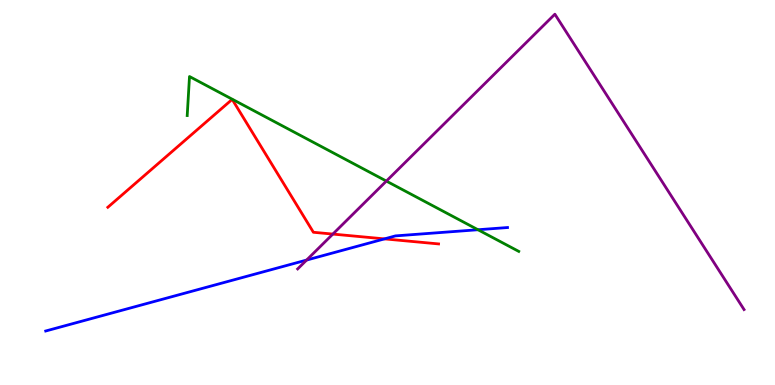[{'lines': ['blue', 'red'], 'intersections': [{'x': 4.96, 'y': 3.8}]}, {'lines': ['green', 'red'], 'intersections': []}, {'lines': ['purple', 'red'], 'intersections': [{'x': 4.29, 'y': 3.92}]}, {'lines': ['blue', 'green'], 'intersections': [{'x': 6.17, 'y': 4.03}]}, {'lines': ['blue', 'purple'], 'intersections': [{'x': 3.96, 'y': 3.25}]}, {'lines': ['green', 'purple'], 'intersections': [{'x': 4.99, 'y': 5.3}]}]